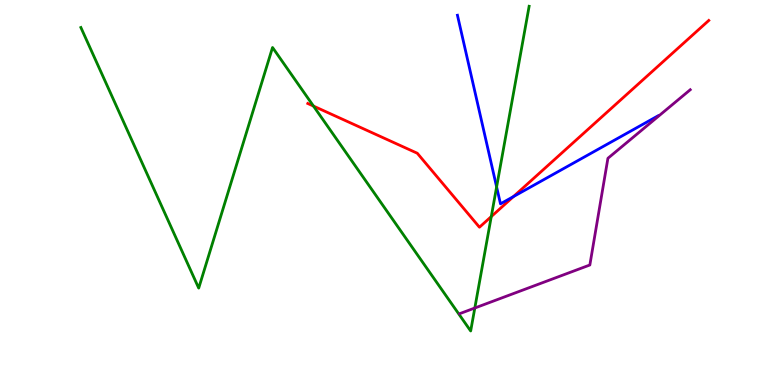[{'lines': ['blue', 'red'], 'intersections': [{'x': 6.63, 'y': 4.89}]}, {'lines': ['green', 'red'], 'intersections': [{'x': 4.05, 'y': 7.24}, {'x': 6.34, 'y': 4.37}]}, {'lines': ['purple', 'red'], 'intersections': []}, {'lines': ['blue', 'green'], 'intersections': [{'x': 6.41, 'y': 5.15}]}, {'lines': ['blue', 'purple'], 'intersections': []}, {'lines': ['green', 'purple'], 'intersections': [{'x': 6.13, 'y': 2.0}]}]